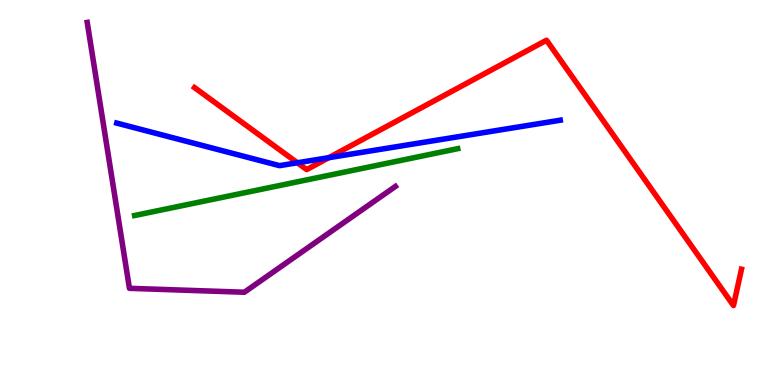[{'lines': ['blue', 'red'], 'intersections': [{'x': 3.84, 'y': 5.77}, {'x': 4.24, 'y': 5.9}]}, {'lines': ['green', 'red'], 'intersections': []}, {'lines': ['purple', 'red'], 'intersections': []}, {'lines': ['blue', 'green'], 'intersections': []}, {'lines': ['blue', 'purple'], 'intersections': []}, {'lines': ['green', 'purple'], 'intersections': []}]